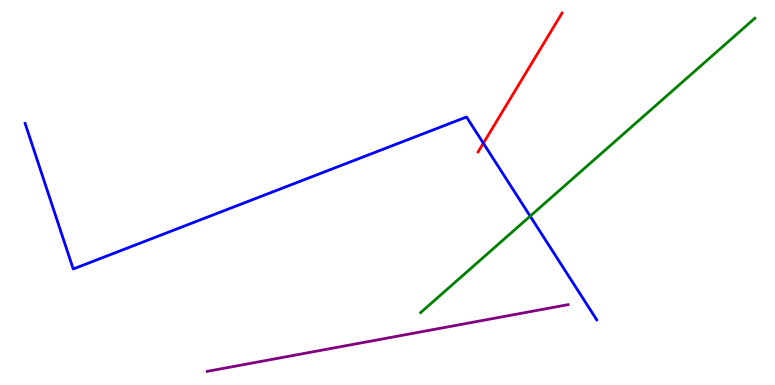[{'lines': ['blue', 'red'], 'intersections': [{'x': 6.24, 'y': 6.28}]}, {'lines': ['green', 'red'], 'intersections': []}, {'lines': ['purple', 'red'], 'intersections': []}, {'lines': ['blue', 'green'], 'intersections': [{'x': 6.84, 'y': 4.39}]}, {'lines': ['blue', 'purple'], 'intersections': []}, {'lines': ['green', 'purple'], 'intersections': []}]